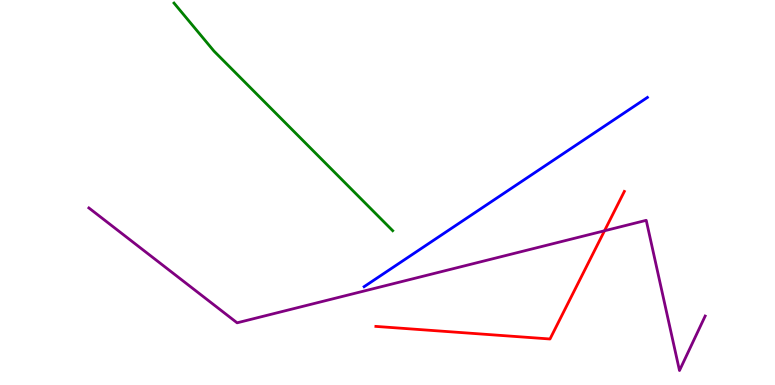[{'lines': ['blue', 'red'], 'intersections': []}, {'lines': ['green', 'red'], 'intersections': []}, {'lines': ['purple', 'red'], 'intersections': [{'x': 7.8, 'y': 4.01}]}, {'lines': ['blue', 'green'], 'intersections': []}, {'lines': ['blue', 'purple'], 'intersections': []}, {'lines': ['green', 'purple'], 'intersections': []}]